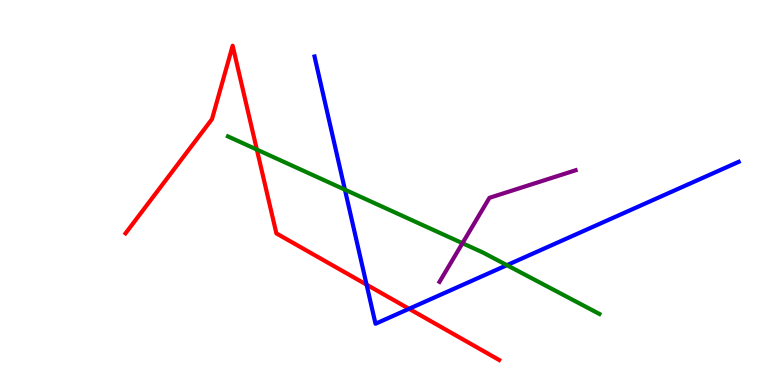[{'lines': ['blue', 'red'], 'intersections': [{'x': 4.73, 'y': 2.61}, {'x': 5.28, 'y': 1.98}]}, {'lines': ['green', 'red'], 'intersections': [{'x': 3.31, 'y': 6.11}]}, {'lines': ['purple', 'red'], 'intersections': []}, {'lines': ['blue', 'green'], 'intersections': [{'x': 4.45, 'y': 5.07}, {'x': 6.54, 'y': 3.11}]}, {'lines': ['blue', 'purple'], 'intersections': []}, {'lines': ['green', 'purple'], 'intersections': [{'x': 5.97, 'y': 3.68}]}]